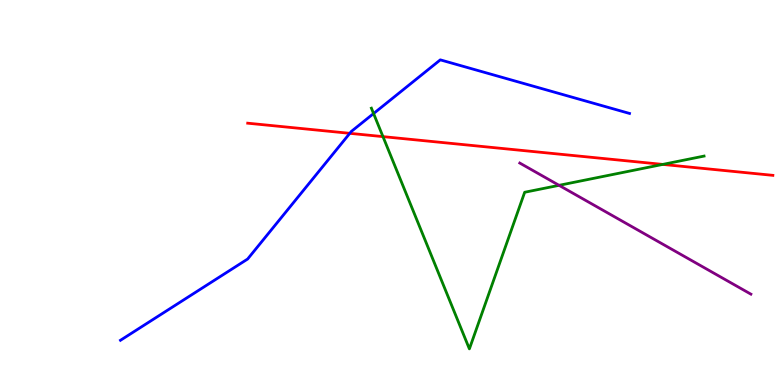[{'lines': ['blue', 'red'], 'intersections': [{'x': 4.51, 'y': 6.54}]}, {'lines': ['green', 'red'], 'intersections': [{'x': 4.94, 'y': 6.45}, {'x': 8.55, 'y': 5.73}]}, {'lines': ['purple', 'red'], 'intersections': []}, {'lines': ['blue', 'green'], 'intersections': [{'x': 4.82, 'y': 7.05}]}, {'lines': ['blue', 'purple'], 'intersections': []}, {'lines': ['green', 'purple'], 'intersections': [{'x': 7.21, 'y': 5.19}]}]